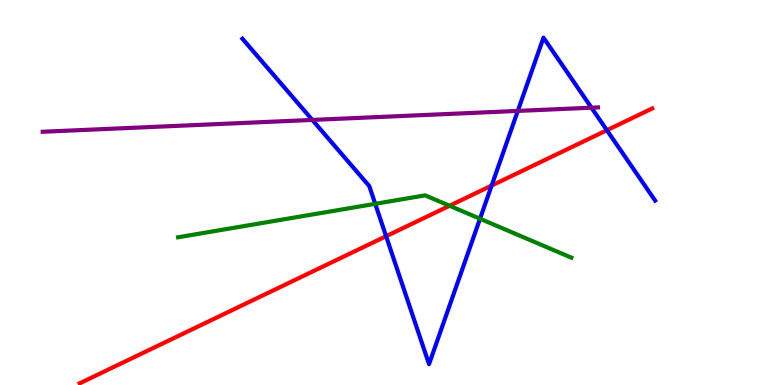[{'lines': ['blue', 'red'], 'intersections': [{'x': 4.98, 'y': 3.86}, {'x': 6.34, 'y': 5.18}, {'x': 7.83, 'y': 6.62}]}, {'lines': ['green', 'red'], 'intersections': [{'x': 5.8, 'y': 4.66}]}, {'lines': ['purple', 'red'], 'intersections': []}, {'lines': ['blue', 'green'], 'intersections': [{'x': 4.84, 'y': 4.71}, {'x': 6.19, 'y': 4.32}]}, {'lines': ['blue', 'purple'], 'intersections': [{'x': 4.03, 'y': 6.88}, {'x': 6.68, 'y': 7.12}, {'x': 7.63, 'y': 7.2}]}, {'lines': ['green', 'purple'], 'intersections': []}]